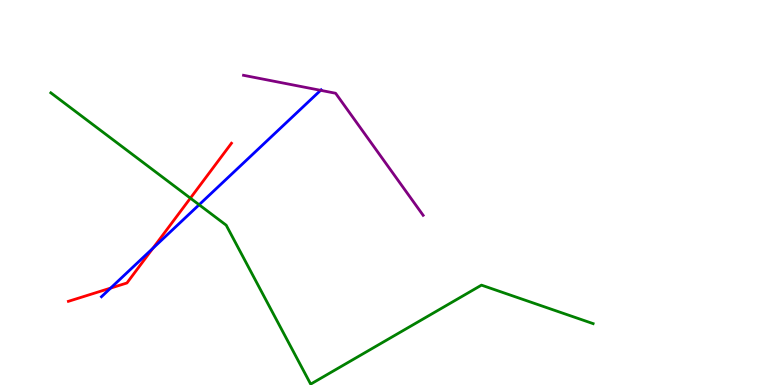[{'lines': ['blue', 'red'], 'intersections': [{'x': 1.43, 'y': 2.52}, {'x': 1.97, 'y': 3.55}]}, {'lines': ['green', 'red'], 'intersections': [{'x': 2.46, 'y': 4.85}]}, {'lines': ['purple', 'red'], 'intersections': []}, {'lines': ['blue', 'green'], 'intersections': [{'x': 2.57, 'y': 4.68}]}, {'lines': ['blue', 'purple'], 'intersections': [{'x': 4.14, 'y': 7.65}]}, {'lines': ['green', 'purple'], 'intersections': []}]